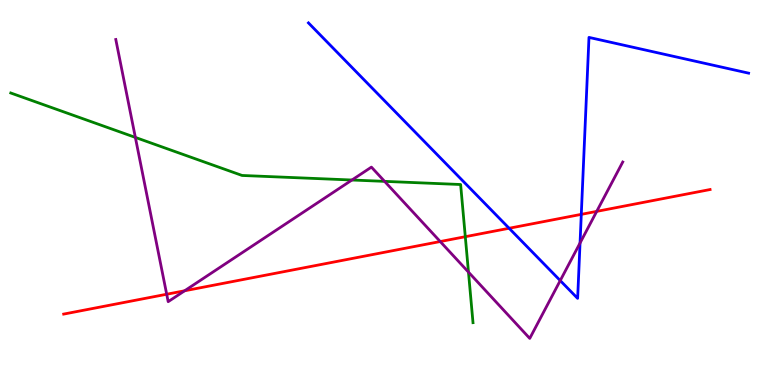[{'lines': ['blue', 'red'], 'intersections': [{'x': 6.57, 'y': 4.07}, {'x': 7.5, 'y': 4.43}]}, {'lines': ['green', 'red'], 'intersections': [{'x': 6.0, 'y': 3.85}]}, {'lines': ['purple', 'red'], 'intersections': [{'x': 2.15, 'y': 2.36}, {'x': 2.38, 'y': 2.45}, {'x': 5.68, 'y': 3.73}, {'x': 7.7, 'y': 4.51}]}, {'lines': ['blue', 'green'], 'intersections': []}, {'lines': ['blue', 'purple'], 'intersections': [{'x': 7.23, 'y': 2.71}, {'x': 7.48, 'y': 3.69}]}, {'lines': ['green', 'purple'], 'intersections': [{'x': 1.75, 'y': 6.43}, {'x': 4.54, 'y': 5.32}, {'x': 4.96, 'y': 5.29}, {'x': 6.04, 'y': 2.93}]}]